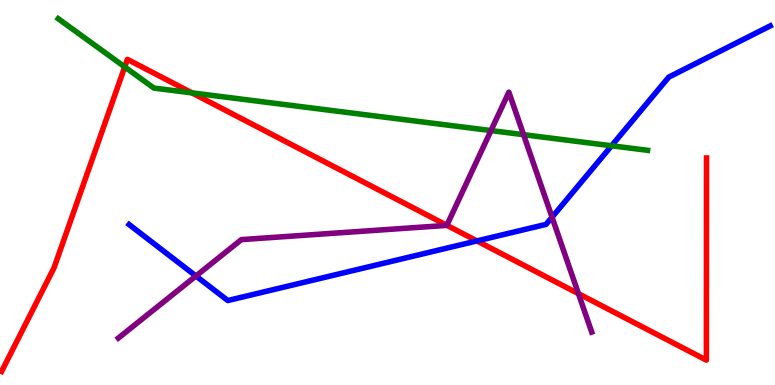[{'lines': ['blue', 'red'], 'intersections': [{'x': 6.15, 'y': 3.74}]}, {'lines': ['green', 'red'], 'intersections': [{'x': 1.61, 'y': 8.26}, {'x': 2.48, 'y': 7.59}]}, {'lines': ['purple', 'red'], 'intersections': [{'x': 5.77, 'y': 4.15}, {'x': 7.46, 'y': 2.37}]}, {'lines': ['blue', 'green'], 'intersections': [{'x': 7.89, 'y': 6.21}]}, {'lines': ['blue', 'purple'], 'intersections': [{'x': 2.53, 'y': 2.83}, {'x': 7.12, 'y': 4.36}]}, {'lines': ['green', 'purple'], 'intersections': [{'x': 6.34, 'y': 6.61}, {'x': 6.76, 'y': 6.5}]}]